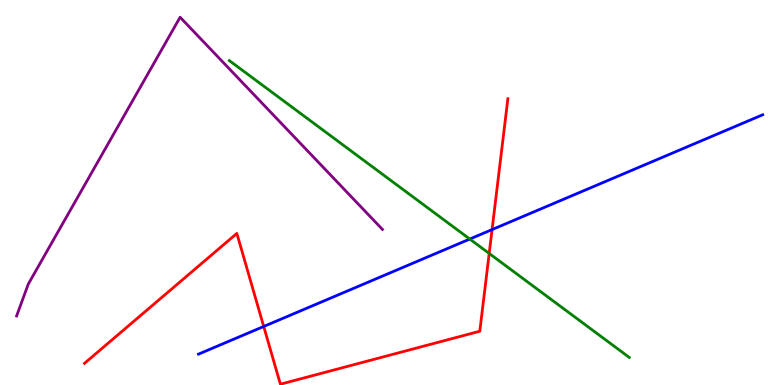[{'lines': ['blue', 'red'], 'intersections': [{'x': 3.4, 'y': 1.52}, {'x': 6.35, 'y': 4.04}]}, {'lines': ['green', 'red'], 'intersections': [{'x': 6.31, 'y': 3.42}]}, {'lines': ['purple', 'red'], 'intersections': []}, {'lines': ['blue', 'green'], 'intersections': [{'x': 6.06, 'y': 3.79}]}, {'lines': ['blue', 'purple'], 'intersections': []}, {'lines': ['green', 'purple'], 'intersections': []}]